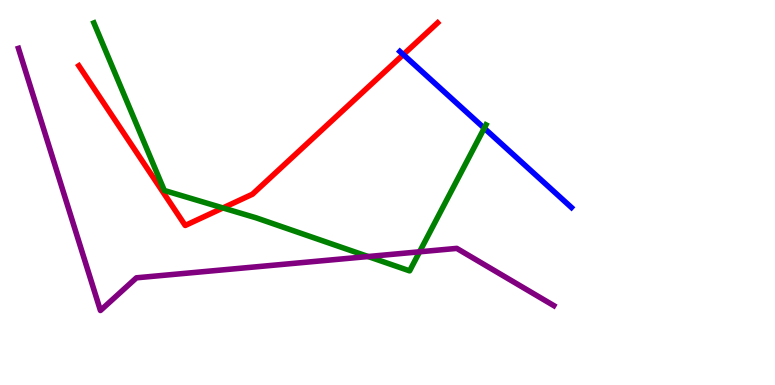[{'lines': ['blue', 'red'], 'intersections': [{'x': 5.2, 'y': 8.58}]}, {'lines': ['green', 'red'], 'intersections': [{'x': 2.88, 'y': 4.6}]}, {'lines': ['purple', 'red'], 'intersections': []}, {'lines': ['blue', 'green'], 'intersections': [{'x': 6.25, 'y': 6.67}]}, {'lines': ['blue', 'purple'], 'intersections': []}, {'lines': ['green', 'purple'], 'intersections': [{'x': 4.75, 'y': 3.34}, {'x': 5.41, 'y': 3.46}]}]